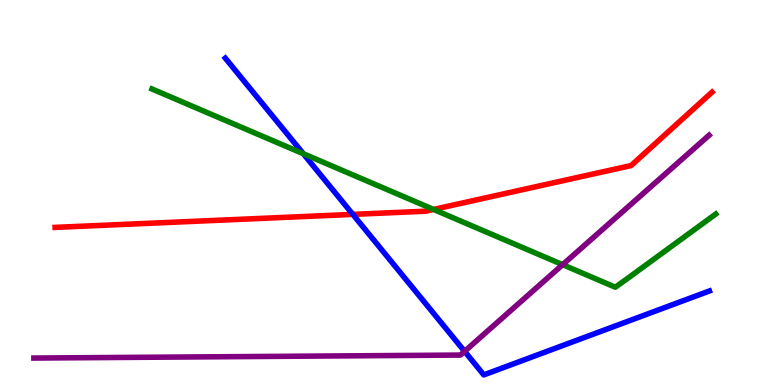[{'lines': ['blue', 'red'], 'intersections': [{'x': 4.55, 'y': 4.43}]}, {'lines': ['green', 'red'], 'intersections': [{'x': 5.59, 'y': 4.56}]}, {'lines': ['purple', 'red'], 'intersections': []}, {'lines': ['blue', 'green'], 'intersections': [{'x': 3.91, 'y': 6.01}]}, {'lines': ['blue', 'purple'], 'intersections': [{'x': 5.99, 'y': 0.874}]}, {'lines': ['green', 'purple'], 'intersections': [{'x': 7.26, 'y': 3.13}]}]